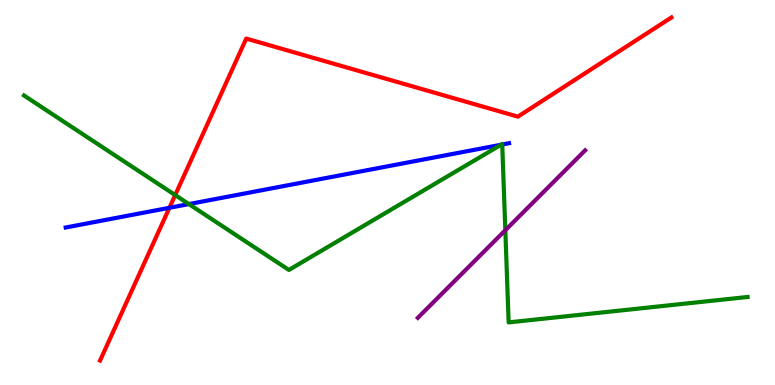[{'lines': ['blue', 'red'], 'intersections': [{'x': 2.19, 'y': 4.6}]}, {'lines': ['green', 'red'], 'intersections': [{'x': 2.26, 'y': 4.93}]}, {'lines': ['purple', 'red'], 'intersections': []}, {'lines': ['blue', 'green'], 'intersections': [{'x': 2.44, 'y': 4.7}, {'x': 6.47, 'y': 6.24}, {'x': 6.48, 'y': 6.25}]}, {'lines': ['blue', 'purple'], 'intersections': []}, {'lines': ['green', 'purple'], 'intersections': [{'x': 6.52, 'y': 4.02}]}]